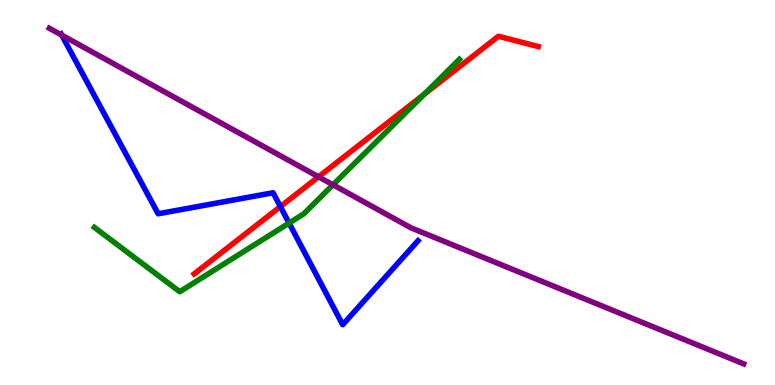[{'lines': ['blue', 'red'], 'intersections': [{'x': 3.62, 'y': 4.63}]}, {'lines': ['green', 'red'], 'intersections': [{'x': 5.48, 'y': 7.55}]}, {'lines': ['purple', 'red'], 'intersections': [{'x': 4.11, 'y': 5.41}]}, {'lines': ['blue', 'green'], 'intersections': [{'x': 3.73, 'y': 4.21}]}, {'lines': ['blue', 'purple'], 'intersections': [{'x': 0.797, 'y': 9.09}]}, {'lines': ['green', 'purple'], 'intersections': [{'x': 4.3, 'y': 5.2}]}]